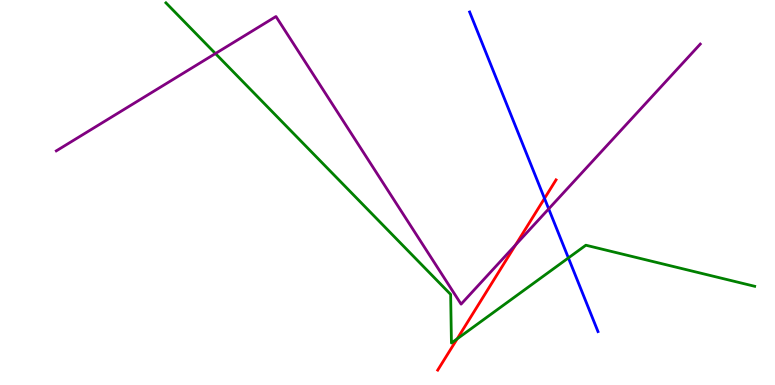[{'lines': ['blue', 'red'], 'intersections': [{'x': 7.03, 'y': 4.85}]}, {'lines': ['green', 'red'], 'intersections': [{'x': 5.9, 'y': 1.2}]}, {'lines': ['purple', 'red'], 'intersections': [{'x': 6.65, 'y': 3.64}]}, {'lines': ['blue', 'green'], 'intersections': [{'x': 7.33, 'y': 3.3}]}, {'lines': ['blue', 'purple'], 'intersections': [{'x': 7.08, 'y': 4.57}]}, {'lines': ['green', 'purple'], 'intersections': [{'x': 2.78, 'y': 8.61}]}]